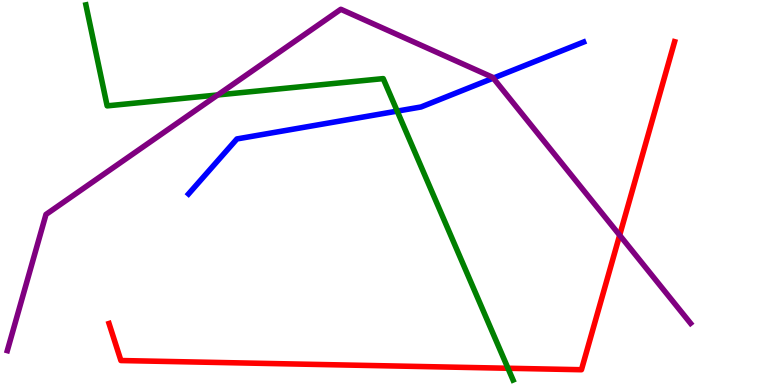[{'lines': ['blue', 'red'], 'intersections': []}, {'lines': ['green', 'red'], 'intersections': [{'x': 6.55, 'y': 0.435}]}, {'lines': ['purple', 'red'], 'intersections': [{'x': 8.0, 'y': 3.89}]}, {'lines': ['blue', 'green'], 'intersections': [{'x': 5.13, 'y': 7.11}]}, {'lines': ['blue', 'purple'], 'intersections': [{'x': 6.36, 'y': 7.97}]}, {'lines': ['green', 'purple'], 'intersections': [{'x': 2.81, 'y': 7.53}]}]